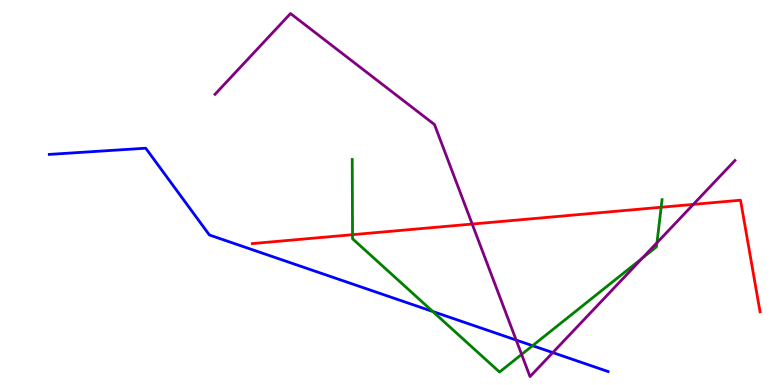[{'lines': ['blue', 'red'], 'intersections': []}, {'lines': ['green', 'red'], 'intersections': [{'x': 4.55, 'y': 3.9}, {'x': 8.53, 'y': 4.62}]}, {'lines': ['purple', 'red'], 'intersections': [{'x': 6.09, 'y': 4.18}, {'x': 8.95, 'y': 4.69}]}, {'lines': ['blue', 'green'], 'intersections': [{'x': 5.58, 'y': 1.91}, {'x': 6.87, 'y': 1.02}]}, {'lines': ['blue', 'purple'], 'intersections': [{'x': 6.66, 'y': 1.17}, {'x': 7.13, 'y': 0.842}]}, {'lines': ['green', 'purple'], 'intersections': [{'x': 6.73, 'y': 0.794}, {'x': 8.29, 'y': 3.3}, {'x': 8.48, 'y': 3.7}]}]